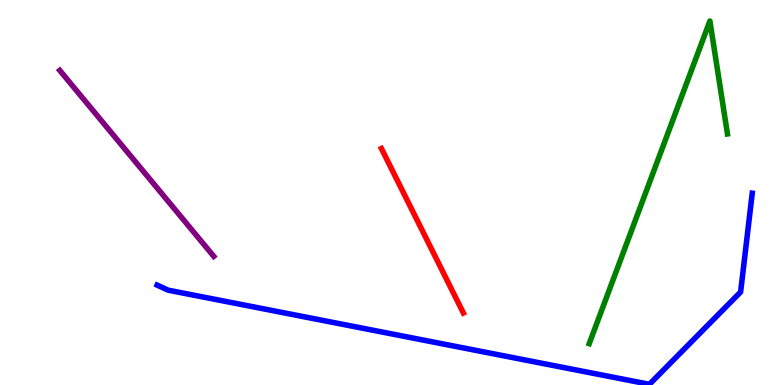[{'lines': ['blue', 'red'], 'intersections': []}, {'lines': ['green', 'red'], 'intersections': []}, {'lines': ['purple', 'red'], 'intersections': []}, {'lines': ['blue', 'green'], 'intersections': []}, {'lines': ['blue', 'purple'], 'intersections': []}, {'lines': ['green', 'purple'], 'intersections': []}]